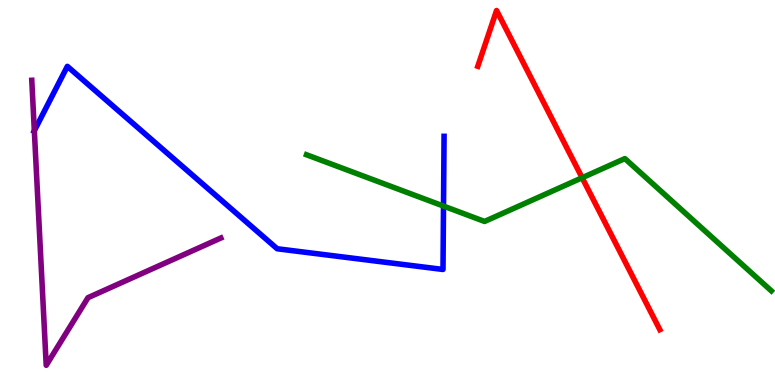[{'lines': ['blue', 'red'], 'intersections': []}, {'lines': ['green', 'red'], 'intersections': [{'x': 7.51, 'y': 5.38}]}, {'lines': ['purple', 'red'], 'intersections': []}, {'lines': ['blue', 'green'], 'intersections': [{'x': 5.72, 'y': 4.65}]}, {'lines': ['blue', 'purple'], 'intersections': [{'x': 0.443, 'y': 6.6}]}, {'lines': ['green', 'purple'], 'intersections': []}]